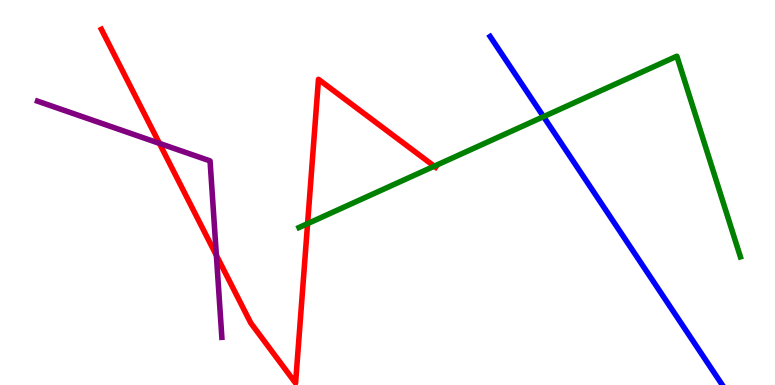[{'lines': ['blue', 'red'], 'intersections': []}, {'lines': ['green', 'red'], 'intersections': [{'x': 3.97, 'y': 4.19}, {'x': 5.6, 'y': 5.68}]}, {'lines': ['purple', 'red'], 'intersections': [{'x': 2.06, 'y': 6.28}, {'x': 2.79, 'y': 3.37}]}, {'lines': ['blue', 'green'], 'intersections': [{'x': 7.01, 'y': 6.97}]}, {'lines': ['blue', 'purple'], 'intersections': []}, {'lines': ['green', 'purple'], 'intersections': []}]